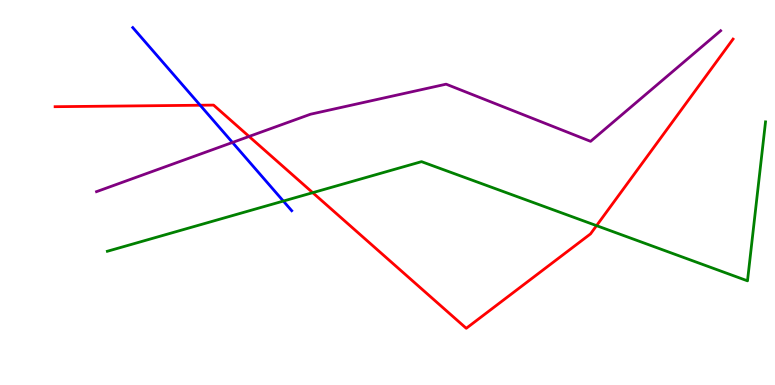[{'lines': ['blue', 'red'], 'intersections': [{'x': 2.58, 'y': 7.27}]}, {'lines': ['green', 'red'], 'intersections': [{'x': 4.04, 'y': 5.0}, {'x': 7.7, 'y': 4.14}]}, {'lines': ['purple', 'red'], 'intersections': [{'x': 3.21, 'y': 6.46}]}, {'lines': ['blue', 'green'], 'intersections': [{'x': 3.66, 'y': 4.78}]}, {'lines': ['blue', 'purple'], 'intersections': [{'x': 3.0, 'y': 6.3}]}, {'lines': ['green', 'purple'], 'intersections': []}]